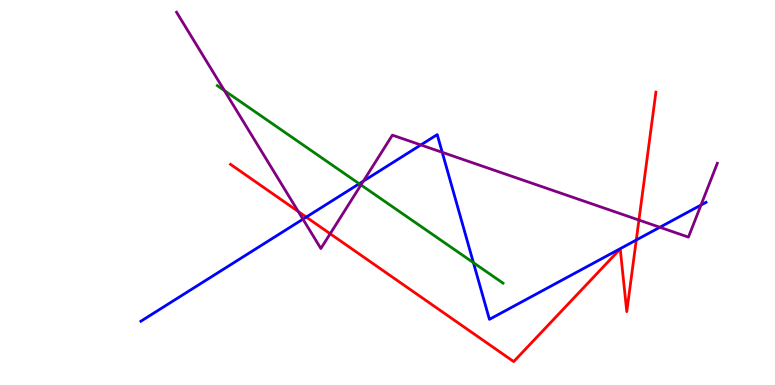[{'lines': ['blue', 'red'], 'intersections': [{'x': 3.95, 'y': 4.36}, {'x': 8.21, 'y': 3.77}]}, {'lines': ['green', 'red'], 'intersections': []}, {'lines': ['purple', 'red'], 'intersections': [{'x': 3.85, 'y': 4.51}, {'x': 4.26, 'y': 3.93}, {'x': 8.24, 'y': 4.28}]}, {'lines': ['blue', 'green'], 'intersections': [{'x': 4.64, 'y': 5.23}, {'x': 6.11, 'y': 3.18}]}, {'lines': ['blue', 'purple'], 'intersections': [{'x': 3.91, 'y': 4.31}, {'x': 4.69, 'y': 5.3}, {'x': 5.43, 'y': 6.24}, {'x': 5.71, 'y': 6.04}, {'x': 8.51, 'y': 4.1}, {'x': 9.05, 'y': 4.67}]}, {'lines': ['green', 'purple'], 'intersections': [{'x': 2.9, 'y': 7.65}, {'x': 4.66, 'y': 5.2}]}]